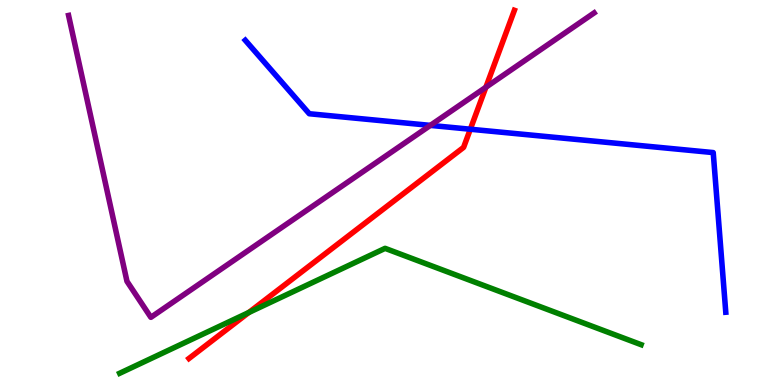[{'lines': ['blue', 'red'], 'intersections': [{'x': 6.07, 'y': 6.64}]}, {'lines': ['green', 'red'], 'intersections': [{'x': 3.21, 'y': 1.88}]}, {'lines': ['purple', 'red'], 'intersections': [{'x': 6.27, 'y': 7.73}]}, {'lines': ['blue', 'green'], 'intersections': []}, {'lines': ['blue', 'purple'], 'intersections': [{'x': 5.55, 'y': 6.74}]}, {'lines': ['green', 'purple'], 'intersections': []}]